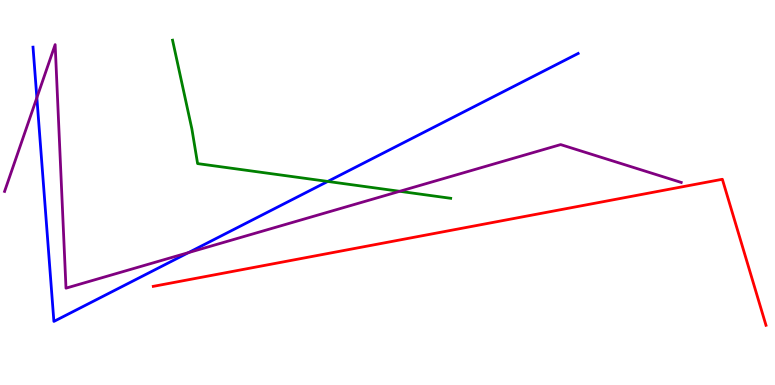[{'lines': ['blue', 'red'], 'intersections': []}, {'lines': ['green', 'red'], 'intersections': []}, {'lines': ['purple', 'red'], 'intersections': []}, {'lines': ['blue', 'green'], 'intersections': [{'x': 4.23, 'y': 5.29}]}, {'lines': ['blue', 'purple'], 'intersections': [{'x': 0.476, 'y': 7.46}, {'x': 2.43, 'y': 3.44}]}, {'lines': ['green', 'purple'], 'intersections': [{'x': 5.16, 'y': 5.03}]}]